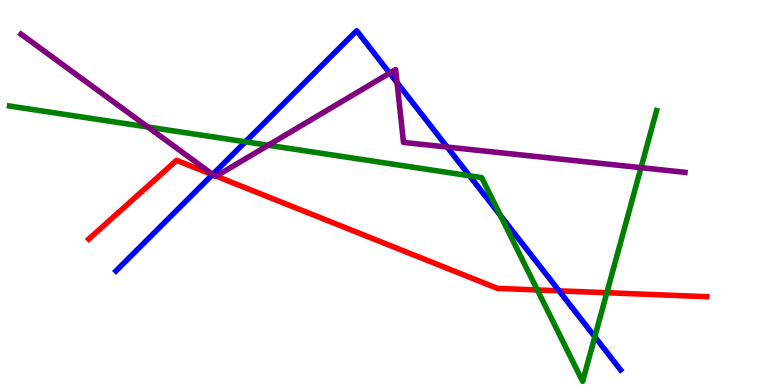[{'lines': ['blue', 'red'], 'intersections': [{'x': 2.74, 'y': 5.46}, {'x': 7.21, 'y': 2.45}]}, {'lines': ['green', 'red'], 'intersections': [{'x': 6.93, 'y': 2.47}, {'x': 7.83, 'y': 2.4}]}, {'lines': ['purple', 'red'], 'intersections': [{'x': 2.75, 'y': 5.45}, {'x': 2.79, 'y': 5.42}]}, {'lines': ['blue', 'green'], 'intersections': [{'x': 3.17, 'y': 6.32}, {'x': 6.06, 'y': 5.43}, {'x': 6.46, 'y': 4.4}, {'x': 7.68, 'y': 1.25}]}, {'lines': ['blue', 'purple'], 'intersections': [{'x': 2.74, 'y': 5.47}, {'x': 5.03, 'y': 8.1}, {'x': 5.12, 'y': 7.85}, {'x': 5.77, 'y': 6.18}]}, {'lines': ['green', 'purple'], 'intersections': [{'x': 1.91, 'y': 6.7}, {'x': 3.46, 'y': 6.23}, {'x': 8.27, 'y': 5.65}]}]